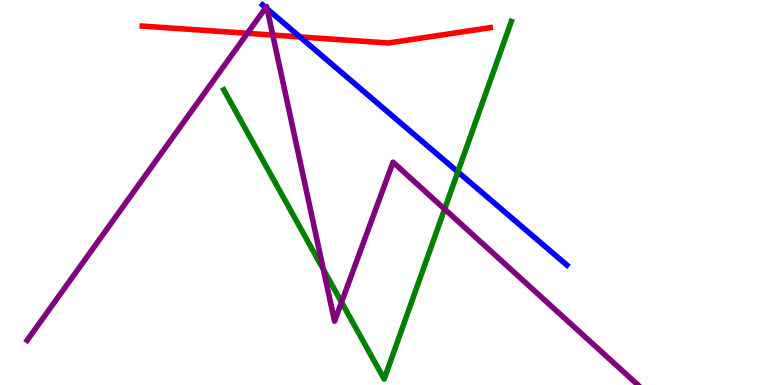[{'lines': ['blue', 'red'], 'intersections': [{'x': 3.87, 'y': 9.04}]}, {'lines': ['green', 'red'], 'intersections': []}, {'lines': ['purple', 'red'], 'intersections': [{'x': 3.19, 'y': 9.13}, {'x': 3.52, 'y': 9.09}]}, {'lines': ['blue', 'green'], 'intersections': [{'x': 5.91, 'y': 5.54}]}, {'lines': ['blue', 'purple'], 'intersections': [{'x': 3.43, 'y': 9.8}, {'x': 3.45, 'y': 9.77}]}, {'lines': ['green', 'purple'], 'intersections': [{'x': 4.17, 'y': 3.0}, {'x': 4.41, 'y': 2.15}, {'x': 5.74, 'y': 4.57}]}]